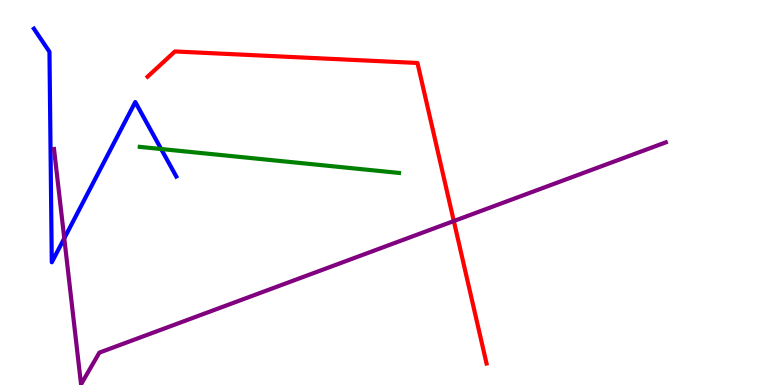[{'lines': ['blue', 'red'], 'intersections': []}, {'lines': ['green', 'red'], 'intersections': []}, {'lines': ['purple', 'red'], 'intersections': [{'x': 5.86, 'y': 4.26}]}, {'lines': ['blue', 'green'], 'intersections': [{'x': 2.08, 'y': 6.13}]}, {'lines': ['blue', 'purple'], 'intersections': [{'x': 0.829, 'y': 3.81}]}, {'lines': ['green', 'purple'], 'intersections': []}]